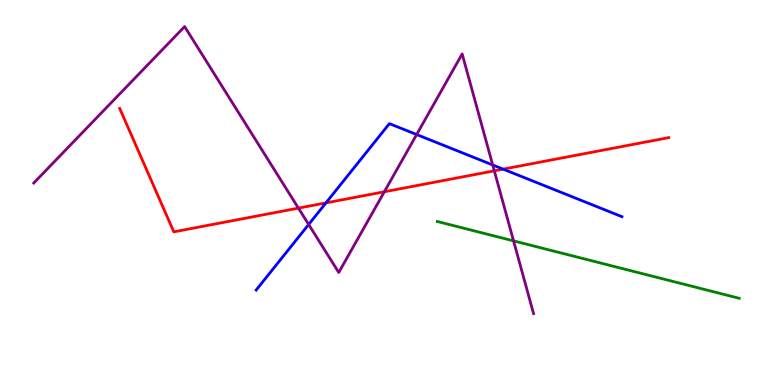[{'lines': ['blue', 'red'], 'intersections': [{'x': 4.21, 'y': 4.73}, {'x': 6.49, 'y': 5.61}]}, {'lines': ['green', 'red'], 'intersections': []}, {'lines': ['purple', 'red'], 'intersections': [{'x': 3.85, 'y': 4.59}, {'x': 4.96, 'y': 5.02}, {'x': 6.38, 'y': 5.56}]}, {'lines': ['blue', 'green'], 'intersections': []}, {'lines': ['blue', 'purple'], 'intersections': [{'x': 3.98, 'y': 4.17}, {'x': 5.38, 'y': 6.51}, {'x': 6.36, 'y': 5.72}]}, {'lines': ['green', 'purple'], 'intersections': [{'x': 6.63, 'y': 3.74}]}]